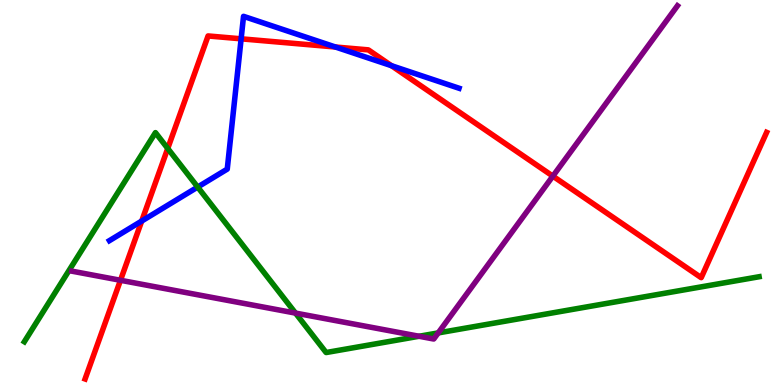[{'lines': ['blue', 'red'], 'intersections': [{'x': 1.83, 'y': 4.26}, {'x': 3.11, 'y': 8.99}, {'x': 4.33, 'y': 8.78}, {'x': 5.05, 'y': 8.29}]}, {'lines': ['green', 'red'], 'intersections': [{'x': 2.16, 'y': 6.14}]}, {'lines': ['purple', 'red'], 'intersections': [{'x': 1.55, 'y': 2.72}, {'x': 7.13, 'y': 5.42}]}, {'lines': ['blue', 'green'], 'intersections': [{'x': 2.55, 'y': 5.14}]}, {'lines': ['blue', 'purple'], 'intersections': []}, {'lines': ['green', 'purple'], 'intersections': [{'x': 3.81, 'y': 1.87}, {'x': 5.41, 'y': 1.27}, {'x': 5.65, 'y': 1.35}]}]